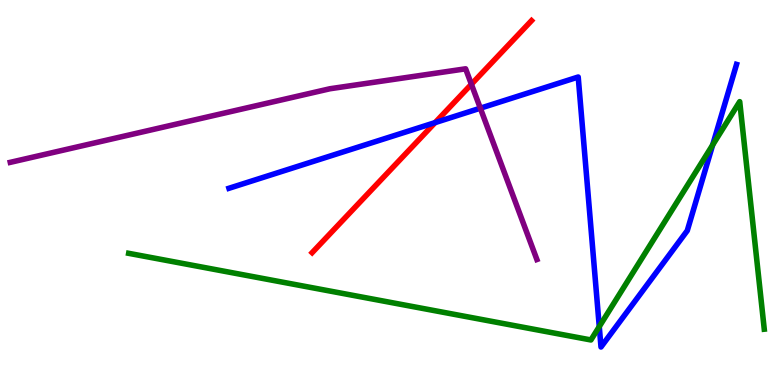[{'lines': ['blue', 'red'], 'intersections': [{'x': 5.61, 'y': 6.82}]}, {'lines': ['green', 'red'], 'intersections': []}, {'lines': ['purple', 'red'], 'intersections': [{'x': 6.08, 'y': 7.81}]}, {'lines': ['blue', 'green'], 'intersections': [{'x': 7.73, 'y': 1.52}, {'x': 9.2, 'y': 6.24}]}, {'lines': ['blue', 'purple'], 'intersections': [{'x': 6.2, 'y': 7.19}]}, {'lines': ['green', 'purple'], 'intersections': []}]